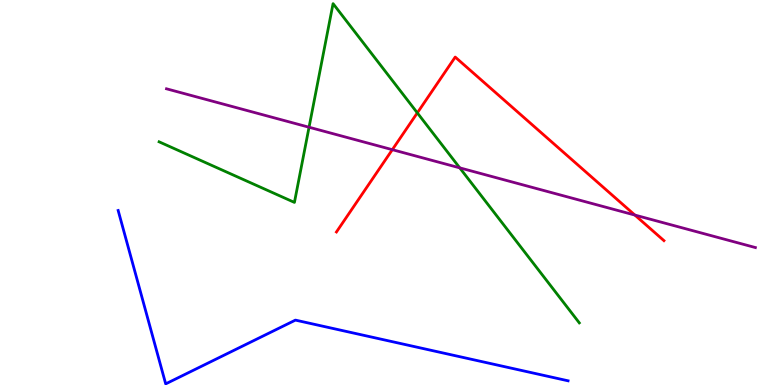[{'lines': ['blue', 'red'], 'intersections': []}, {'lines': ['green', 'red'], 'intersections': [{'x': 5.38, 'y': 7.07}]}, {'lines': ['purple', 'red'], 'intersections': [{'x': 5.06, 'y': 6.11}, {'x': 8.19, 'y': 4.41}]}, {'lines': ['blue', 'green'], 'intersections': []}, {'lines': ['blue', 'purple'], 'intersections': []}, {'lines': ['green', 'purple'], 'intersections': [{'x': 3.99, 'y': 6.7}, {'x': 5.93, 'y': 5.64}]}]